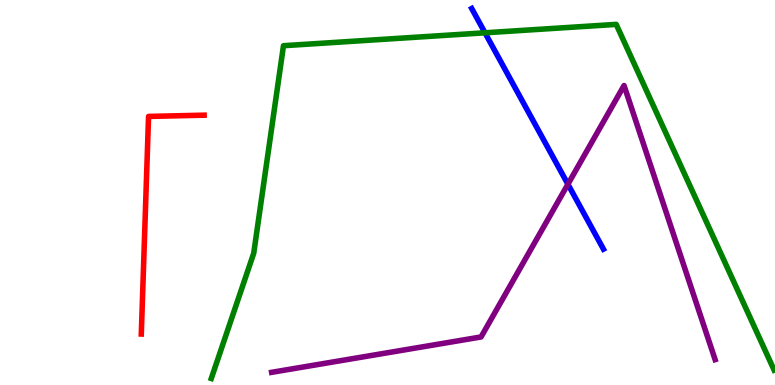[{'lines': ['blue', 'red'], 'intersections': []}, {'lines': ['green', 'red'], 'intersections': []}, {'lines': ['purple', 'red'], 'intersections': []}, {'lines': ['blue', 'green'], 'intersections': [{'x': 6.26, 'y': 9.15}]}, {'lines': ['blue', 'purple'], 'intersections': [{'x': 7.33, 'y': 5.21}]}, {'lines': ['green', 'purple'], 'intersections': []}]